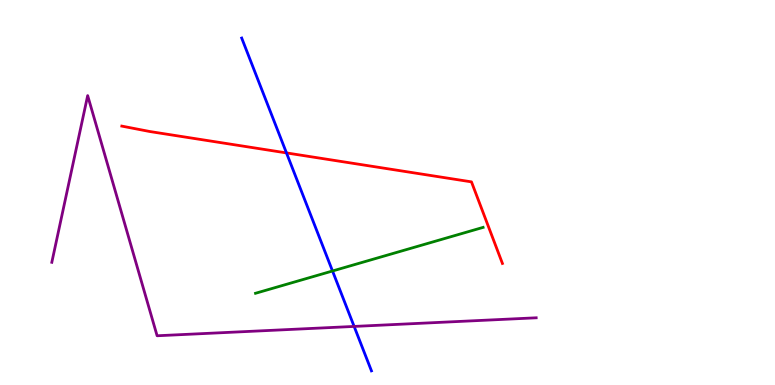[{'lines': ['blue', 'red'], 'intersections': [{'x': 3.7, 'y': 6.03}]}, {'lines': ['green', 'red'], 'intersections': []}, {'lines': ['purple', 'red'], 'intersections': []}, {'lines': ['blue', 'green'], 'intersections': [{'x': 4.29, 'y': 2.96}]}, {'lines': ['blue', 'purple'], 'intersections': [{'x': 4.57, 'y': 1.52}]}, {'lines': ['green', 'purple'], 'intersections': []}]